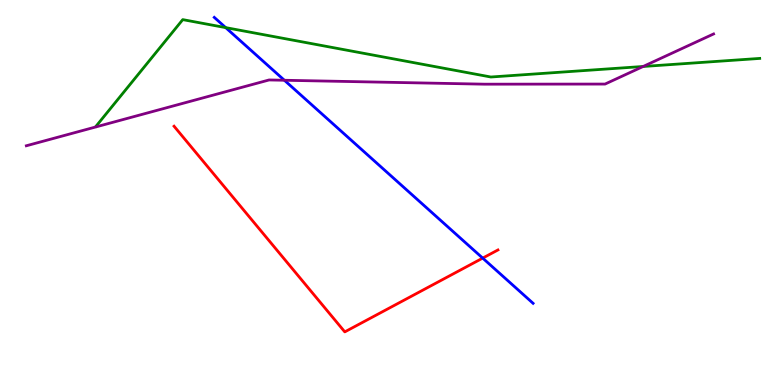[{'lines': ['blue', 'red'], 'intersections': [{'x': 6.23, 'y': 3.3}]}, {'lines': ['green', 'red'], 'intersections': []}, {'lines': ['purple', 'red'], 'intersections': []}, {'lines': ['blue', 'green'], 'intersections': [{'x': 2.91, 'y': 9.28}]}, {'lines': ['blue', 'purple'], 'intersections': [{'x': 3.67, 'y': 7.92}]}, {'lines': ['green', 'purple'], 'intersections': [{'x': 8.3, 'y': 8.27}]}]